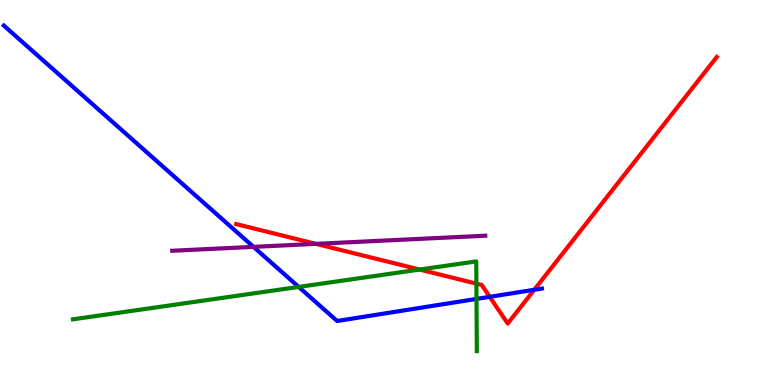[{'lines': ['blue', 'red'], 'intersections': [{'x': 6.32, 'y': 2.29}, {'x': 6.89, 'y': 2.47}]}, {'lines': ['green', 'red'], 'intersections': [{'x': 5.41, 'y': 3.0}, {'x': 6.15, 'y': 2.63}]}, {'lines': ['purple', 'red'], 'intersections': [{'x': 4.08, 'y': 3.67}]}, {'lines': ['blue', 'green'], 'intersections': [{'x': 3.85, 'y': 2.55}, {'x': 6.15, 'y': 2.24}]}, {'lines': ['blue', 'purple'], 'intersections': [{'x': 3.27, 'y': 3.59}]}, {'lines': ['green', 'purple'], 'intersections': []}]